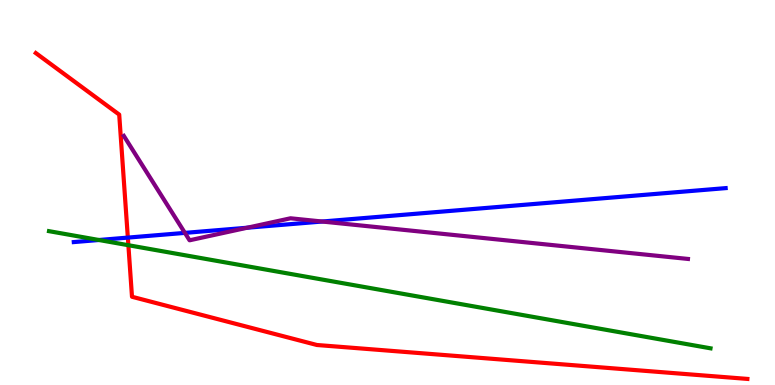[{'lines': ['blue', 'red'], 'intersections': [{'x': 1.65, 'y': 3.83}]}, {'lines': ['green', 'red'], 'intersections': [{'x': 1.66, 'y': 3.63}]}, {'lines': ['purple', 'red'], 'intersections': []}, {'lines': ['blue', 'green'], 'intersections': [{'x': 1.28, 'y': 3.77}]}, {'lines': ['blue', 'purple'], 'intersections': [{'x': 2.39, 'y': 3.95}, {'x': 3.19, 'y': 4.09}, {'x': 4.16, 'y': 4.25}]}, {'lines': ['green', 'purple'], 'intersections': []}]